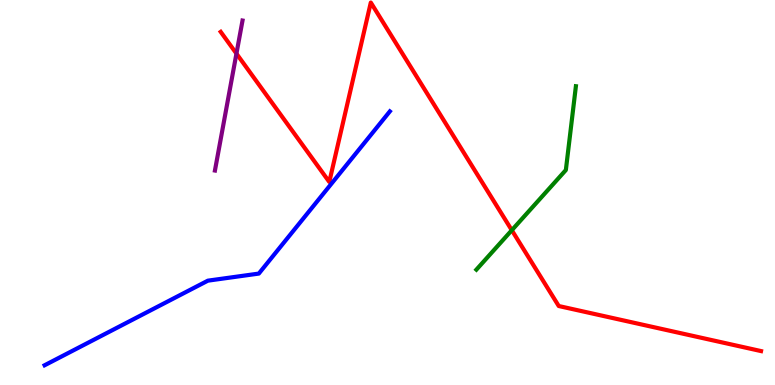[{'lines': ['blue', 'red'], 'intersections': []}, {'lines': ['green', 'red'], 'intersections': [{'x': 6.6, 'y': 4.02}]}, {'lines': ['purple', 'red'], 'intersections': [{'x': 3.05, 'y': 8.61}]}, {'lines': ['blue', 'green'], 'intersections': []}, {'lines': ['blue', 'purple'], 'intersections': []}, {'lines': ['green', 'purple'], 'intersections': []}]